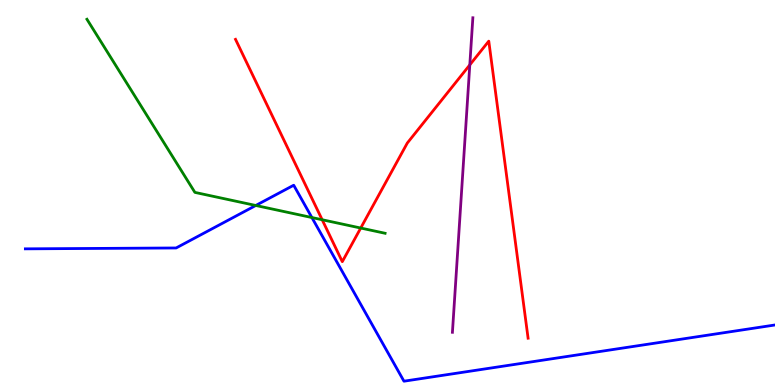[{'lines': ['blue', 'red'], 'intersections': []}, {'lines': ['green', 'red'], 'intersections': [{'x': 4.16, 'y': 4.29}, {'x': 4.65, 'y': 4.08}]}, {'lines': ['purple', 'red'], 'intersections': [{'x': 6.06, 'y': 8.31}]}, {'lines': ['blue', 'green'], 'intersections': [{'x': 3.3, 'y': 4.66}, {'x': 4.02, 'y': 4.35}]}, {'lines': ['blue', 'purple'], 'intersections': []}, {'lines': ['green', 'purple'], 'intersections': []}]